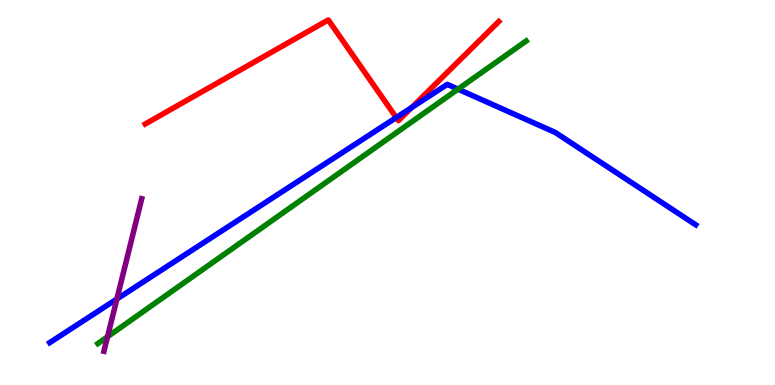[{'lines': ['blue', 'red'], 'intersections': [{'x': 5.11, 'y': 6.95}, {'x': 5.31, 'y': 7.21}]}, {'lines': ['green', 'red'], 'intersections': []}, {'lines': ['purple', 'red'], 'intersections': []}, {'lines': ['blue', 'green'], 'intersections': [{'x': 5.91, 'y': 7.68}]}, {'lines': ['blue', 'purple'], 'intersections': [{'x': 1.51, 'y': 2.23}]}, {'lines': ['green', 'purple'], 'intersections': [{'x': 1.39, 'y': 1.25}]}]